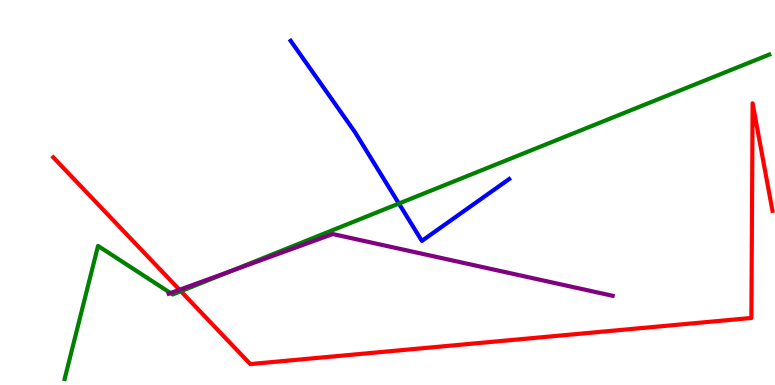[{'lines': ['blue', 'red'], 'intersections': []}, {'lines': ['green', 'red'], 'intersections': [{'x': 2.33, 'y': 2.44}]}, {'lines': ['purple', 'red'], 'intersections': [{'x': 2.32, 'y': 2.47}]}, {'lines': ['blue', 'green'], 'intersections': [{'x': 5.15, 'y': 4.71}]}, {'lines': ['blue', 'purple'], 'intersections': []}, {'lines': ['green', 'purple'], 'intersections': [{'x': 2.2, 'y': 2.39}, {'x': 2.98, 'y': 2.96}]}]